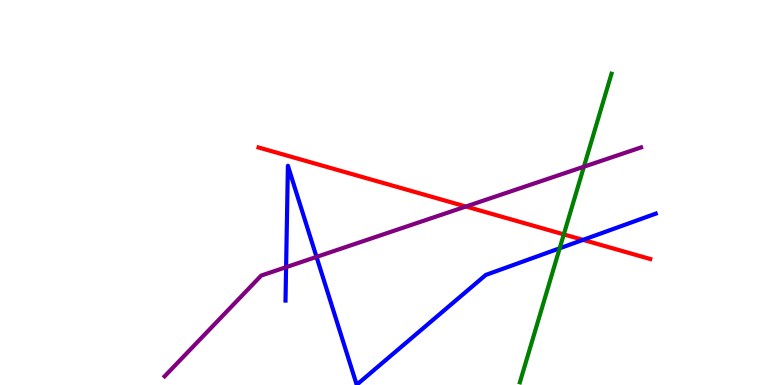[{'lines': ['blue', 'red'], 'intersections': [{'x': 7.52, 'y': 3.77}]}, {'lines': ['green', 'red'], 'intersections': [{'x': 7.27, 'y': 3.91}]}, {'lines': ['purple', 'red'], 'intersections': [{'x': 6.01, 'y': 4.64}]}, {'lines': ['blue', 'green'], 'intersections': [{'x': 7.22, 'y': 3.55}]}, {'lines': ['blue', 'purple'], 'intersections': [{'x': 3.69, 'y': 3.06}, {'x': 4.08, 'y': 3.33}]}, {'lines': ['green', 'purple'], 'intersections': [{'x': 7.53, 'y': 5.67}]}]